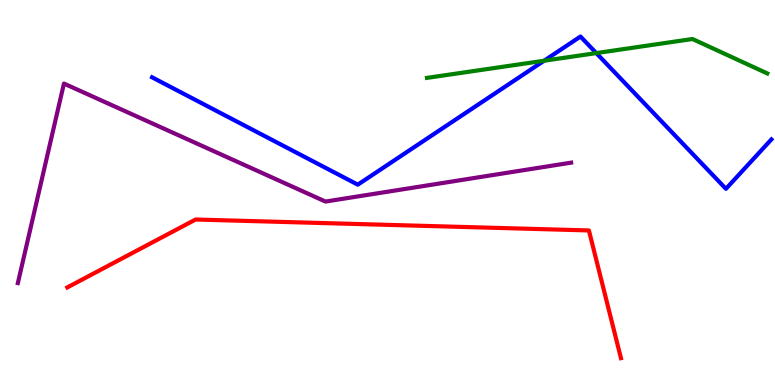[{'lines': ['blue', 'red'], 'intersections': []}, {'lines': ['green', 'red'], 'intersections': []}, {'lines': ['purple', 'red'], 'intersections': []}, {'lines': ['blue', 'green'], 'intersections': [{'x': 7.02, 'y': 8.42}, {'x': 7.69, 'y': 8.62}]}, {'lines': ['blue', 'purple'], 'intersections': []}, {'lines': ['green', 'purple'], 'intersections': []}]